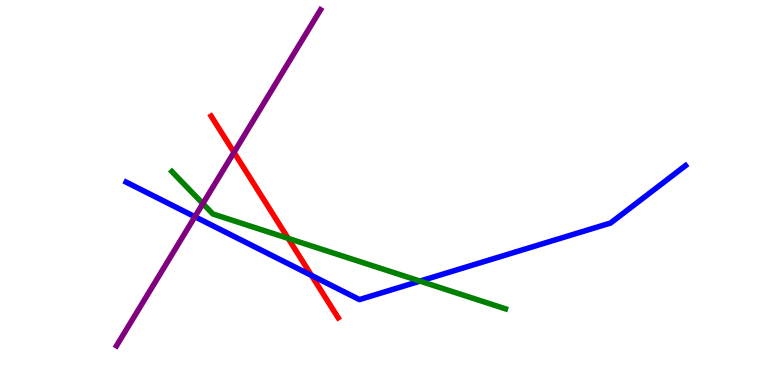[{'lines': ['blue', 'red'], 'intersections': [{'x': 4.02, 'y': 2.85}]}, {'lines': ['green', 'red'], 'intersections': [{'x': 3.72, 'y': 3.81}]}, {'lines': ['purple', 'red'], 'intersections': [{'x': 3.02, 'y': 6.04}]}, {'lines': ['blue', 'green'], 'intersections': [{'x': 5.42, 'y': 2.7}]}, {'lines': ['blue', 'purple'], 'intersections': [{'x': 2.51, 'y': 4.37}]}, {'lines': ['green', 'purple'], 'intersections': [{'x': 2.62, 'y': 4.71}]}]